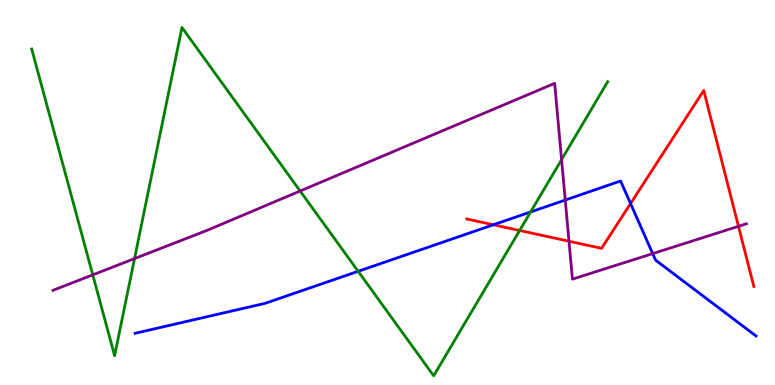[{'lines': ['blue', 'red'], 'intersections': [{'x': 6.37, 'y': 4.16}, {'x': 8.14, 'y': 4.71}]}, {'lines': ['green', 'red'], 'intersections': [{'x': 6.7, 'y': 4.01}]}, {'lines': ['purple', 'red'], 'intersections': [{'x': 7.34, 'y': 3.73}, {'x': 9.53, 'y': 4.12}]}, {'lines': ['blue', 'green'], 'intersections': [{'x': 4.62, 'y': 2.95}, {'x': 6.85, 'y': 4.49}]}, {'lines': ['blue', 'purple'], 'intersections': [{'x': 7.29, 'y': 4.8}, {'x': 8.42, 'y': 3.41}]}, {'lines': ['green', 'purple'], 'intersections': [{'x': 1.2, 'y': 2.86}, {'x': 1.74, 'y': 3.28}, {'x': 3.87, 'y': 5.04}, {'x': 7.25, 'y': 5.85}]}]